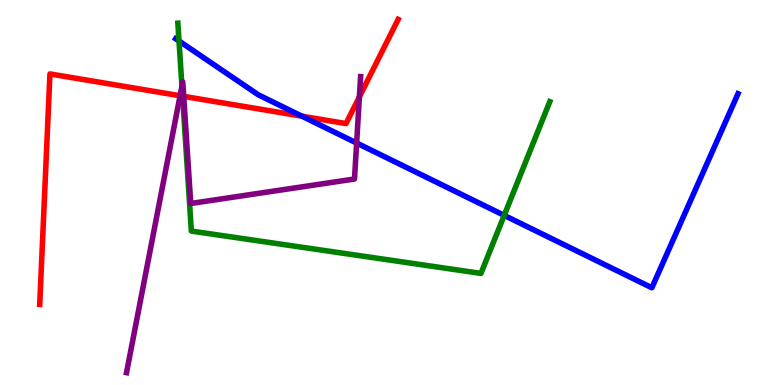[{'lines': ['blue', 'red'], 'intersections': [{'x': 3.9, 'y': 6.98}]}, {'lines': ['green', 'red'], 'intersections': [{'x': 2.36, 'y': 7.5}]}, {'lines': ['purple', 'red'], 'intersections': [{'x': 2.32, 'y': 7.51}, {'x': 2.37, 'y': 7.5}, {'x': 4.64, 'y': 7.48}]}, {'lines': ['blue', 'green'], 'intersections': [{'x': 2.31, 'y': 8.94}, {'x': 6.51, 'y': 4.41}]}, {'lines': ['blue', 'purple'], 'intersections': [{'x': 4.6, 'y': 6.29}]}, {'lines': ['green', 'purple'], 'intersections': [{'x': 2.35, 'y': 7.76}]}]